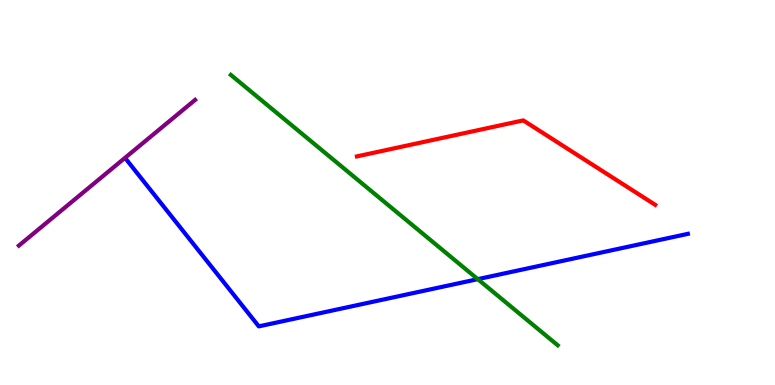[{'lines': ['blue', 'red'], 'intersections': []}, {'lines': ['green', 'red'], 'intersections': []}, {'lines': ['purple', 'red'], 'intersections': []}, {'lines': ['blue', 'green'], 'intersections': [{'x': 6.16, 'y': 2.75}]}, {'lines': ['blue', 'purple'], 'intersections': []}, {'lines': ['green', 'purple'], 'intersections': []}]